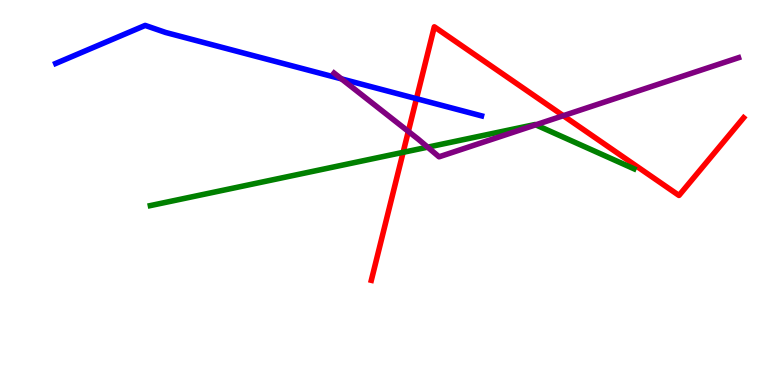[{'lines': ['blue', 'red'], 'intersections': [{'x': 5.37, 'y': 7.44}]}, {'lines': ['green', 'red'], 'intersections': [{'x': 5.2, 'y': 6.04}]}, {'lines': ['purple', 'red'], 'intersections': [{'x': 5.27, 'y': 6.59}, {'x': 7.27, 'y': 6.99}]}, {'lines': ['blue', 'green'], 'intersections': []}, {'lines': ['blue', 'purple'], 'intersections': [{'x': 4.41, 'y': 7.95}]}, {'lines': ['green', 'purple'], 'intersections': [{'x': 5.52, 'y': 6.18}, {'x': 6.91, 'y': 6.76}]}]